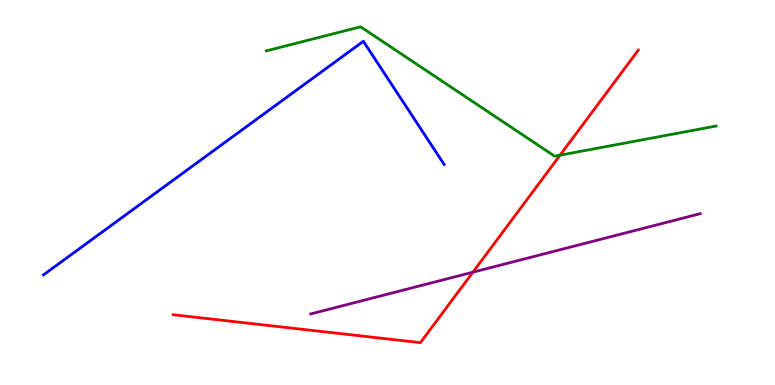[{'lines': ['blue', 'red'], 'intersections': []}, {'lines': ['green', 'red'], 'intersections': [{'x': 7.23, 'y': 5.97}]}, {'lines': ['purple', 'red'], 'intersections': [{'x': 6.1, 'y': 2.93}]}, {'lines': ['blue', 'green'], 'intersections': []}, {'lines': ['blue', 'purple'], 'intersections': []}, {'lines': ['green', 'purple'], 'intersections': []}]